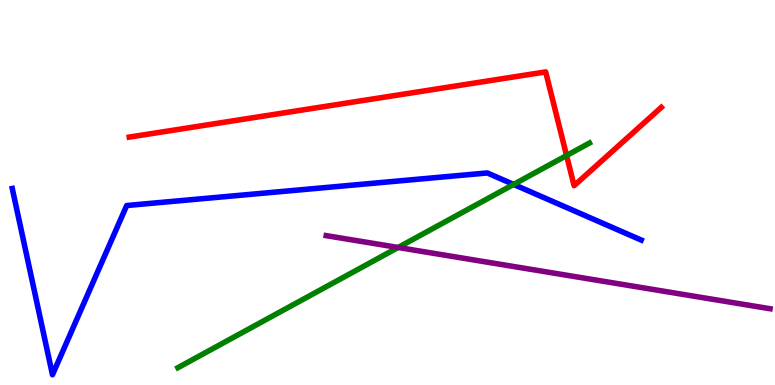[{'lines': ['blue', 'red'], 'intersections': []}, {'lines': ['green', 'red'], 'intersections': [{'x': 7.31, 'y': 5.96}]}, {'lines': ['purple', 'red'], 'intersections': []}, {'lines': ['blue', 'green'], 'intersections': [{'x': 6.63, 'y': 5.21}]}, {'lines': ['blue', 'purple'], 'intersections': []}, {'lines': ['green', 'purple'], 'intersections': [{'x': 5.14, 'y': 3.57}]}]